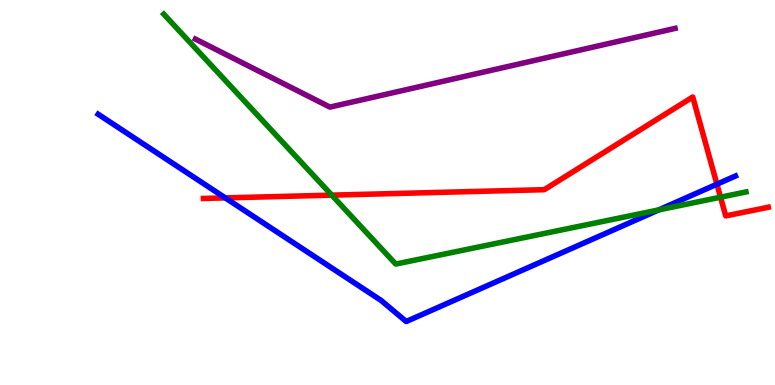[{'lines': ['blue', 'red'], 'intersections': [{'x': 2.91, 'y': 4.86}, {'x': 9.25, 'y': 5.22}]}, {'lines': ['green', 'red'], 'intersections': [{'x': 4.28, 'y': 4.93}, {'x': 9.3, 'y': 4.88}]}, {'lines': ['purple', 'red'], 'intersections': []}, {'lines': ['blue', 'green'], 'intersections': [{'x': 8.5, 'y': 4.55}]}, {'lines': ['blue', 'purple'], 'intersections': []}, {'lines': ['green', 'purple'], 'intersections': []}]